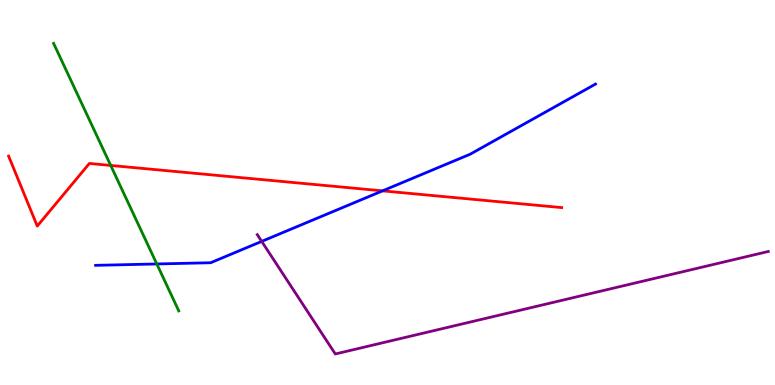[{'lines': ['blue', 'red'], 'intersections': [{'x': 4.94, 'y': 5.04}]}, {'lines': ['green', 'red'], 'intersections': [{'x': 1.43, 'y': 5.7}]}, {'lines': ['purple', 'red'], 'intersections': []}, {'lines': ['blue', 'green'], 'intersections': [{'x': 2.02, 'y': 3.14}]}, {'lines': ['blue', 'purple'], 'intersections': [{'x': 3.38, 'y': 3.73}]}, {'lines': ['green', 'purple'], 'intersections': []}]